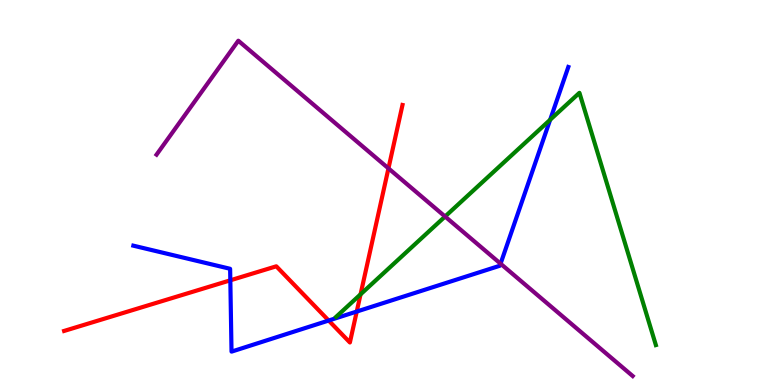[{'lines': ['blue', 'red'], 'intersections': [{'x': 2.97, 'y': 2.72}, {'x': 4.24, 'y': 1.67}, {'x': 4.6, 'y': 1.91}]}, {'lines': ['green', 'red'], 'intersections': [{'x': 4.65, 'y': 2.35}]}, {'lines': ['purple', 'red'], 'intersections': [{'x': 5.01, 'y': 5.63}]}, {'lines': ['blue', 'green'], 'intersections': [{'x': 7.1, 'y': 6.89}]}, {'lines': ['blue', 'purple'], 'intersections': [{'x': 6.46, 'y': 3.15}]}, {'lines': ['green', 'purple'], 'intersections': [{'x': 5.74, 'y': 4.38}]}]